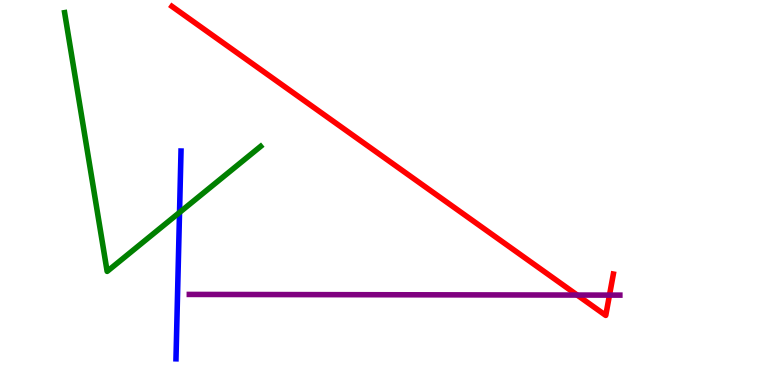[{'lines': ['blue', 'red'], 'intersections': []}, {'lines': ['green', 'red'], 'intersections': []}, {'lines': ['purple', 'red'], 'intersections': [{'x': 7.45, 'y': 2.34}, {'x': 7.86, 'y': 2.33}]}, {'lines': ['blue', 'green'], 'intersections': [{'x': 2.32, 'y': 4.48}]}, {'lines': ['blue', 'purple'], 'intersections': []}, {'lines': ['green', 'purple'], 'intersections': []}]